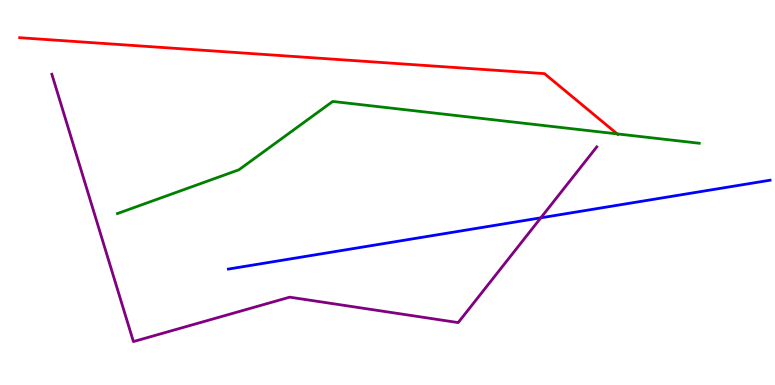[{'lines': ['blue', 'red'], 'intersections': []}, {'lines': ['green', 'red'], 'intersections': [{'x': 7.96, 'y': 6.52}]}, {'lines': ['purple', 'red'], 'intersections': []}, {'lines': ['blue', 'green'], 'intersections': []}, {'lines': ['blue', 'purple'], 'intersections': [{'x': 6.98, 'y': 4.34}]}, {'lines': ['green', 'purple'], 'intersections': []}]